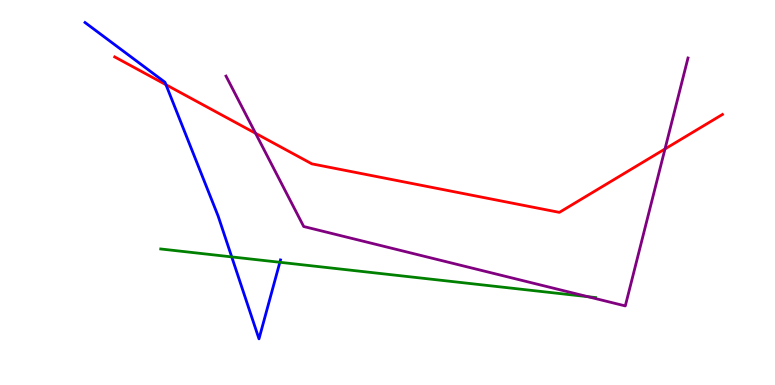[{'lines': ['blue', 'red'], 'intersections': [{'x': 2.14, 'y': 7.8}]}, {'lines': ['green', 'red'], 'intersections': []}, {'lines': ['purple', 'red'], 'intersections': [{'x': 3.3, 'y': 6.54}, {'x': 8.58, 'y': 6.13}]}, {'lines': ['blue', 'green'], 'intersections': [{'x': 2.99, 'y': 3.33}, {'x': 3.61, 'y': 3.19}]}, {'lines': ['blue', 'purple'], 'intersections': []}, {'lines': ['green', 'purple'], 'intersections': [{'x': 7.59, 'y': 2.29}]}]